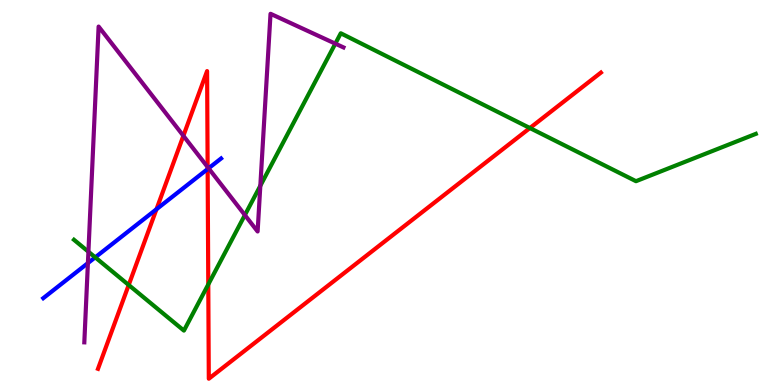[{'lines': ['blue', 'red'], 'intersections': [{'x': 2.02, 'y': 4.57}, {'x': 2.68, 'y': 5.61}]}, {'lines': ['green', 'red'], 'intersections': [{'x': 1.66, 'y': 2.6}, {'x': 2.69, 'y': 2.61}, {'x': 6.84, 'y': 6.67}]}, {'lines': ['purple', 'red'], 'intersections': [{'x': 2.37, 'y': 6.47}, {'x': 2.68, 'y': 5.66}]}, {'lines': ['blue', 'green'], 'intersections': [{'x': 1.23, 'y': 3.32}]}, {'lines': ['blue', 'purple'], 'intersections': [{'x': 1.13, 'y': 3.17}, {'x': 2.69, 'y': 5.63}]}, {'lines': ['green', 'purple'], 'intersections': [{'x': 1.14, 'y': 3.46}, {'x': 3.16, 'y': 4.41}, {'x': 3.36, 'y': 5.17}, {'x': 4.33, 'y': 8.87}]}]